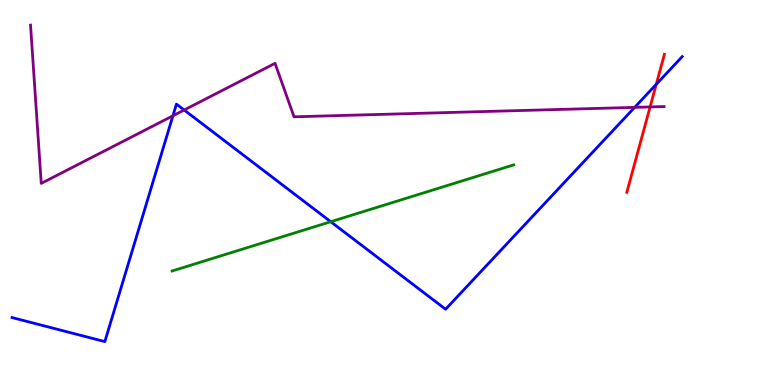[{'lines': ['blue', 'red'], 'intersections': [{'x': 8.47, 'y': 7.81}]}, {'lines': ['green', 'red'], 'intersections': []}, {'lines': ['purple', 'red'], 'intersections': [{'x': 8.39, 'y': 7.22}]}, {'lines': ['blue', 'green'], 'intersections': [{'x': 4.27, 'y': 4.24}]}, {'lines': ['blue', 'purple'], 'intersections': [{'x': 2.23, 'y': 6.99}, {'x': 2.38, 'y': 7.14}, {'x': 8.19, 'y': 7.21}]}, {'lines': ['green', 'purple'], 'intersections': []}]